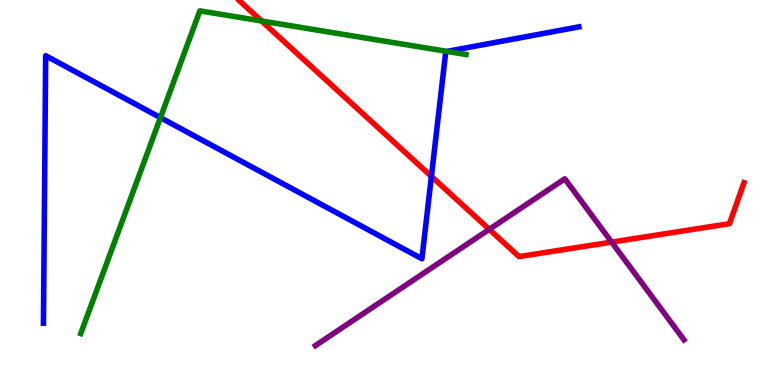[{'lines': ['blue', 'red'], 'intersections': [{'x': 5.57, 'y': 5.42}]}, {'lines': ['green', 'red'], 'intersections': [{'x': 3.38, 'y': 9.46}]}, {'lines': ['purple', 'red'], 'intersections': [{'x': 6.31, 'y': 4.04}, {'x': 7.89, 'y': 3.71}]}, {'lines': ['blue', 'green'], 'intersections': [{'x': 2.07, 'y': 6.94}, {'x': 5.77, 'y': 8.66}]}, {'lines': ['blue', 'purple'], 'intersections': []}, {'lines': ['green', 'purple'], 'intersections': []}]